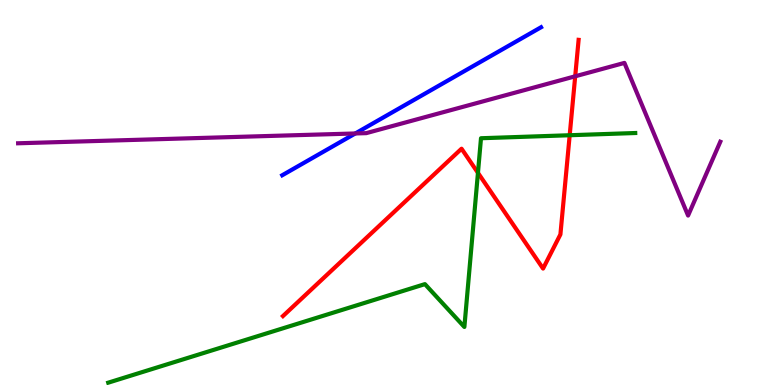[{'lines': ['blue', 'red'], 'intersections': []}, {'lines': ['green', 'red'], 'intersections': [{'x': 6.17, 'y': 5.51}, {'x': 7.35, 'y': 6.49}]}, {'lines': ['purple', 'red'], 'intersections': [{'x': 7.42, 'y': 8.02}]}, {'lines': ['blue', 'green'], 'intersections': []}, {'lines': ['blue', 'purple'], 'intersections': [{'x': 4.58, 'y': 6.53}]}, {'lines': ['green', 'purple'], 'intersections': []}]